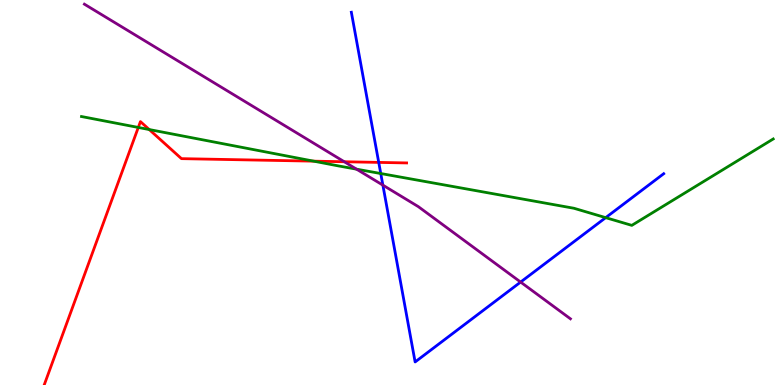[{'lines': ['blue', 'red'], 'intersections': [{'x': 4.89, 'y': 5.78}]}, {'lines': ['green', 'red'], 'intersections': [{'x': 1.78, 'y': 6.69}, {'x': 1.93, 'y': 6.64}, {'x': 4.05, 'y': 5.81}]}, {'lines': ['purple', 'red'], 'intersections': [{'x': 4.44, 'y': 5.8}]}, {'lines': ['blue', 'green'], 'intersections': [{'x': 4.91, 'y': 5.49}, {'x': 7.82, 'y': 4.35}]}, {'lines': ['blue', 'purple'], 'intersections': [{'x': 4.94, 'y': 5.19}, {'x': 6.72, 'y': 2.67}]}, {'lines': ['green', 'purple'], 'intersections': [{'x': 4.6, 'y': 5.61}]}]